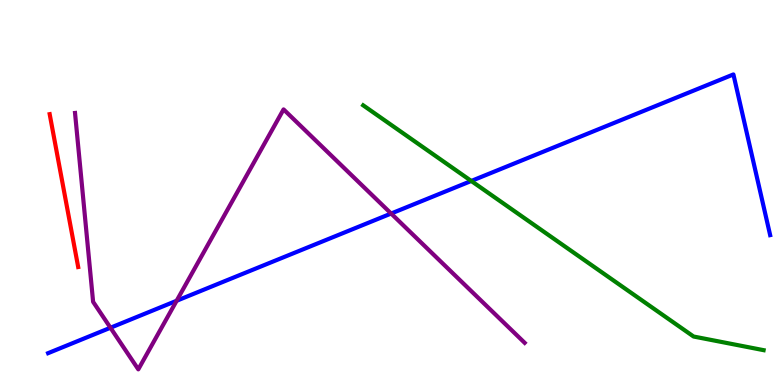[{'lines': ['blue', 'red'], 'intersections': []}, {'lines': ['green', 'red'], 'intersections': []}, {'lines': ['purple', 'red'], 'intersections': []}, {'lines': ['blue', 'green'], 'intersections': [{'x': 6.08, 'y': 5.3}]}, {'lines': ['blue', 'purple'], 'intersections': [{'x': 1.43, 'y': 1.49}, {'x': 2.28, 'y': 2.19}, {'x': 5.05, 'y': 4.45}]}, {'lines': ['green', 'purple'], 'intersections': []}]